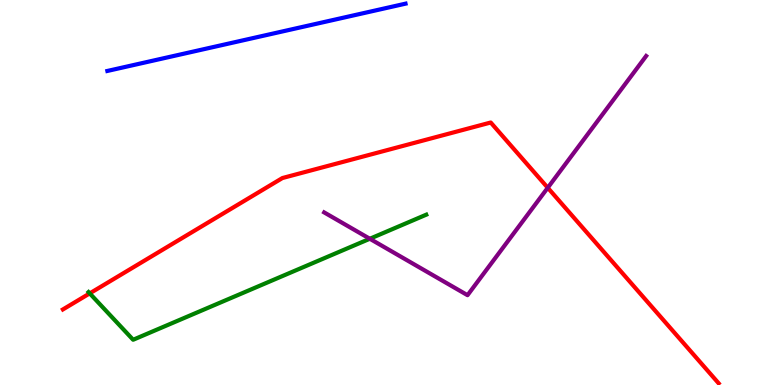[{'lines': ['blue', 'red'], 'intersections': []}, {'lines': ['green', 'red'], 'intersections': [{'x': 1.16, 'y': 2.38}]}, {'lines': ['purple', 'red'], 'intersections': [{'x': 7.07, 'y': 5.12}]}, {'lines': ['blue', 'green'], 'intersections': []}, {'lines': ['blue', 'purple'], 'intersections': []}, {'lines': ['green', 'purple'], 'intersections': [{'x': 4.77, 'y': 3.8}]}]